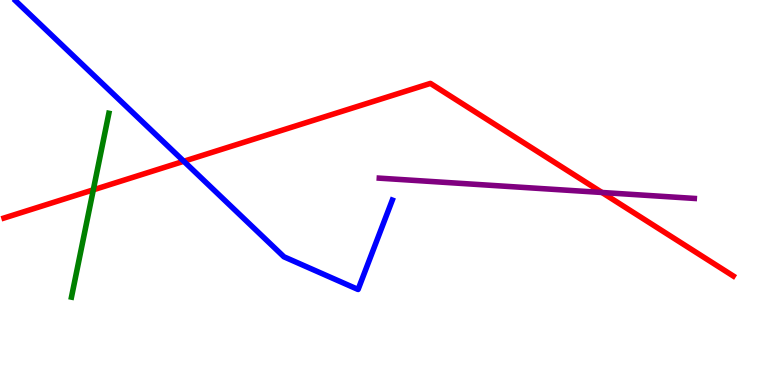[{'lines': ['blue', 'red'], 'intersections': [{'x': 2.37, 'y': 5.81}]}, {'lines': ['green', 'red'], 'intersections': [{'x': 1.2, 'y': 5.07}]}, {'lines': ['purple', 'red'], 'intersections': [{'x': 7.77, 'y': 5.0}]}, {'lines': ['blue', 'green'], 'intersections': []}, {'lines': ['blue', 'purple'], 'intersections': []}, {'lines': ['green', 'purple'], 'intersections': []}]